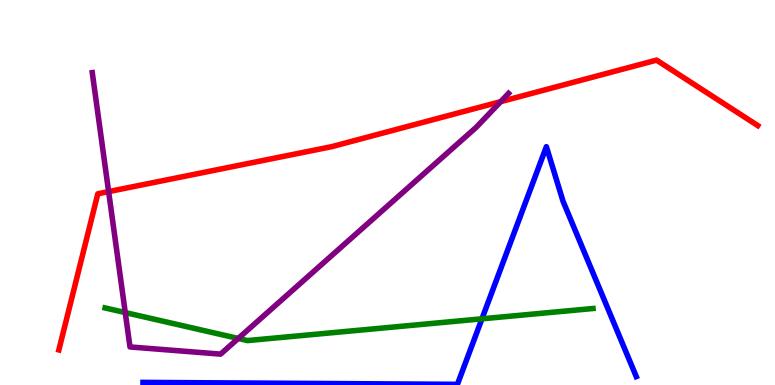[{'lines': ['blue', 'red'], 'intersections': []}, {'lines': ['green', 'red'], 'intersections': []}, {'lines': ['purple', 'red'], 'intersections': [{'x': 1.4, 'y': 5.02}, {'x': 6.46, 'y': 7.36}]}, {'lines': ['blue', 'green'], 'intersections': [{'x': 6.22, 'y': 1.72}]}, {'lines': ['blue', 'purple'], 'intersections': []}, {'lines': ['green', 'purple'], 'intersections': [{'x': 1.62, 'y': 1.88}, {'x': 3.07, 'y': 1.21}]}]